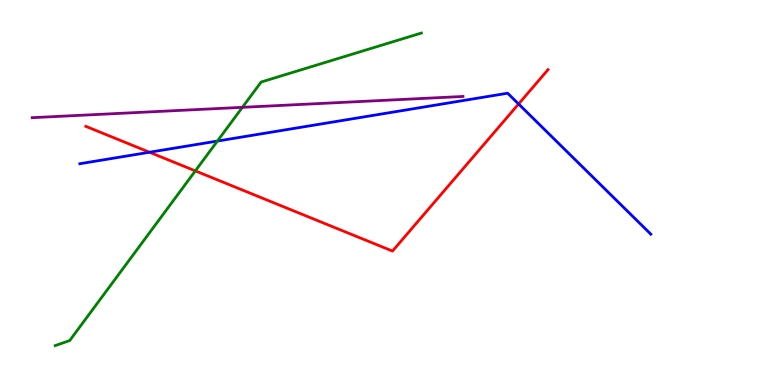[{'lines': ['blue', 'red'], 'intersections': [{'x': 1.93, 'y': 6.05}, {'x': 6.69, 'y': 7.3}]}, {'lines': ['green', 'red'], 'intersections': [{'x': 2.52, 'y': 5.56}]}, {'lines': ['purple', 'red'], 'intersections': []}, {'lines': ['blue', 'green'], 'intersections': [{'x': 2.81, 'y': 6.34}]}, {'lines': ['blue', 'purple'], 'intersections': []}, {'lines': ['green', 'purple'], 'intersections': [{'x': 3.13, 'y': 7.21}]}]